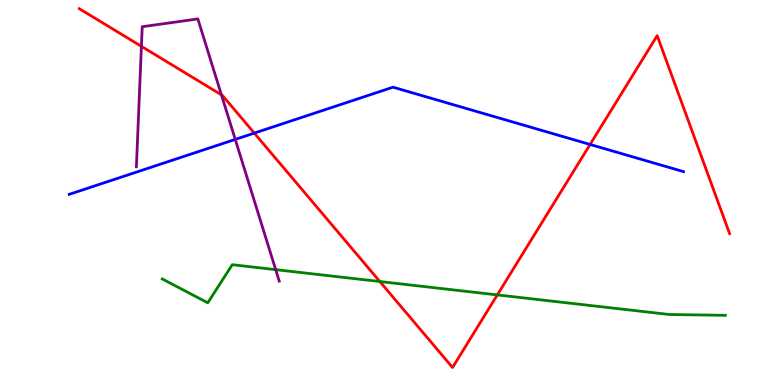[{'lines': ['blue', 'red'], 'intersections': [{'x': 3.28, 'y': 6.54}, {'x': 7.61, 'y': 6.25}]}, {'lines': ['green', 'red'], 'intersections': [{'x': 4.9, 'y': 2.69}, {'x': 6.42, 'y': 2.34}]}, {'lines': ['purple', 'red'], 'intersections': [{'x': 1.82, 'y': 8.8}, {'x': 2.86, 'y': 7.54}]}, {'lines': ['blue', 'green'], 'intersections': []}, {'lines': ['blue', 'purple'], 'intersections': [{'x': 3.04, 'y': 6.38}]}, {'lines': ['green', 'purple'], 'intersections': [{'x': 3.56, 'y': 3.0}]}]